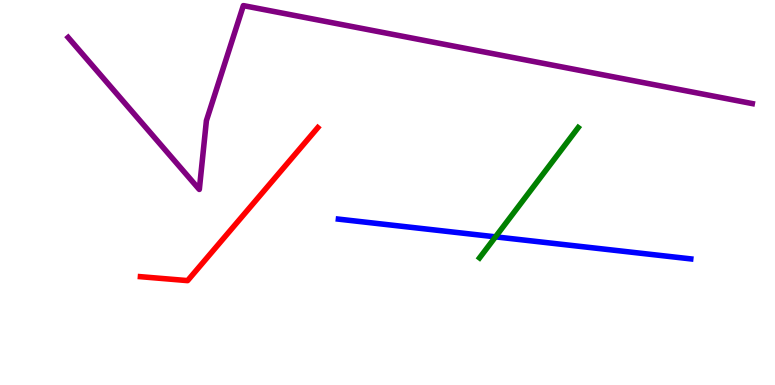[{'lines': ['blue', 'red'], 'intersections': []}, {'lines': ['green', 'red'], 'intersections': []}, {'lines': ['purple', 'red'], 'intersections': []}, {'lines': ['blue', 'green'], 'intersections': [{'x': 6.39, 'y': 3.85}]}, {'lines': ['blue', 'purple'], 'intersections': []}, {'lines': ['green', 'purple'], 'intersections': []}]